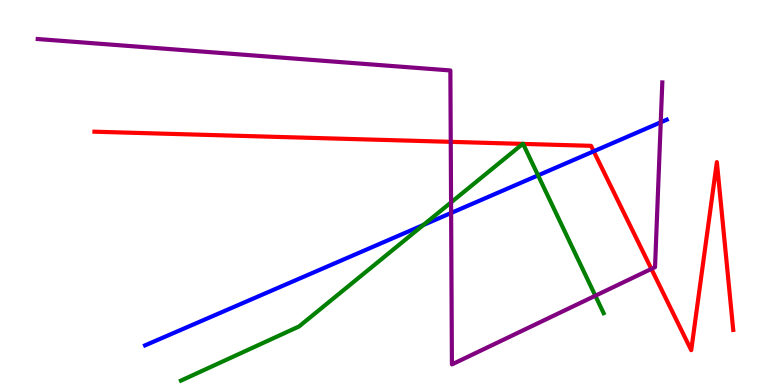[{'lines': ['blue', 'red'], 'intersections': [{'x': 7.66, 'y': 6.07}]}, {'lines': ['green', 'red'], 'intersections': [{'x': 6.74, 'y': 6.26}, {'x': 6.75, 'y': 6.26}]}, {'lines': ['purple', 'red'], 'intersections': [{'x': 5.82, 'y': 6.32}, {'x': 8.4, 'y': 3.02}]}, {'lines': ['blue', 'green'], 'intersections': [{'x': 5.46, 'y': 4.16}, {'x': 6.94, 'y': 5.45}]}, {'lines': ['blue', 'purple'], 'intersections': [{'x': 5.82, 'y': 4.47}, {'x': 8.53, 'y': 6.82}]}, {'lines': ['green', 'purple'], 'intersections': [{'x': 5.82, 'y': 4.74}, {'x': 7.68, 'y': 2.32}]}]